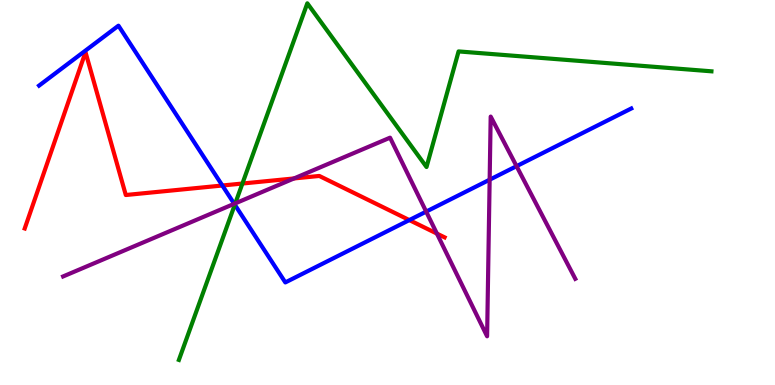[{'lines': ['blue', 'red'], 'intersections': [{'x': 2.87, 'y': 5.18}, {'x': 5.28, 'y': 4.28}]}, {'lines': ['green', 'red'], 'intersections': [{'x': 3.13, 'y': 5.23}]}, {'lines': ['purple', 'red'], 'intersections': [{'x': 3.79, 'y': 5.37}, {'x': 5.64, 'y': 3.93}]}, {'lines': ['blue', 'green'], 'intersections': [{'x': 3.03, 'y': 4.68}]}, {'lines': ['blue', 'purple'], 'intersections': [{'x': 3.02, 'y': 4.71}, {'x': 5.5, 'y': 4.5}, {'x': 6.32, 'y': 5.33}, {'x': 6.67, 'y': 5.68}]}, {'lines': ['green', 'purple'], 'intersections': [{'x': 3.04, 'y': 4.72}]}]